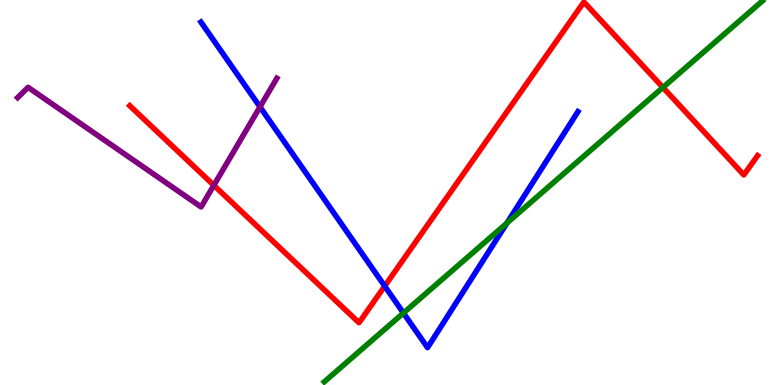[{'lines': ['blue', 'red'], 'intersections': [{'x': 4.96, 'y': 2.57}]}, {'lines': ['green', 'red'], 'intersections': [{'x': 8.55, 'y': 7.73}]}, {'lines': ['purple', 'red'], 'intersections': [{'x': 2.76, 'y': 5.19}]}, {'lines': ['blue', 'green'], 'intersections': [{'x': 5.21, 'y': 1.87}, {'x': 6.54, 'y': 4.21}]}, {'lines': ['blue', 'purple'], 'intersections': [{'x': 3.35, 'y': 7.22}]}, {'lines': ['green', 'purple'], 'intersections': []}]